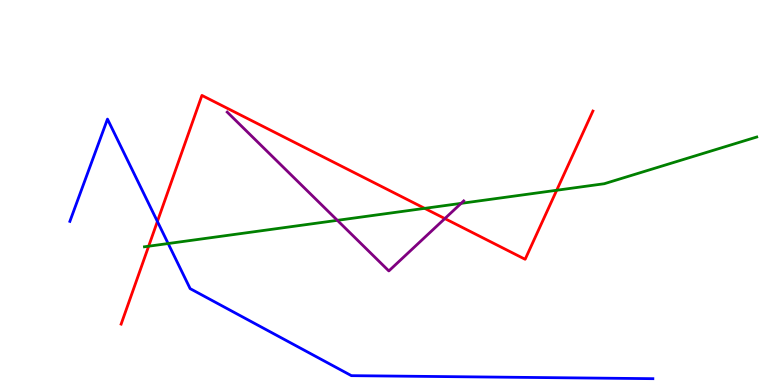[{'lines': ['blue', 'red'], 'intersections': [{'x': 2.03, 'y': 4.25}]}, {'lines': ['green', 'red'], 'intersections': [{'x': 1.92, 'y': 3.6}, {'x': 5.48, 'y': 4.59}, {'x': 7.18, 'y': 5.06}]}, {'lines': ['purple', 'red'], 'intersections': [{'x': 5.74, 'y': 4.32}]}, {'lines': ['blue', 'green'], 'intersections': [{'x': 2.17, 'y': 3.67}]}, {'lines': ['blue', 'purple'], 'intersections': []}, {'lines': ['green', 'purple'], 'intersections': [{'x': 4.35, 'y': 4.28}, {'x': 5.95, 'y': 4.72}]}]